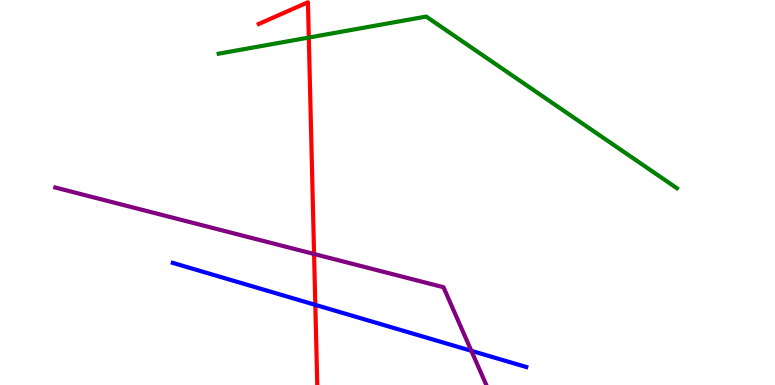[{'lines': ['blue', 'red'], 'intersections': [{'x': 4.07, 'y': 2.08}]}, {'lines': ['green', 'red'], 'intersections': [{'x': 3.98, 'y': 9.02}]}, {'lines': ['purple', 'red'], 'intersections': [{'x': 4.05, 'y': 3.4}]}, {'lines': ['blue', 'green'], 'intersections': []}, {'lines': ['blue', 'purple'], 'intersections': [{'x': 6.08, 'y': 0.888}]}, {'lines': ['green', 'purple'], 'intersections': []}]